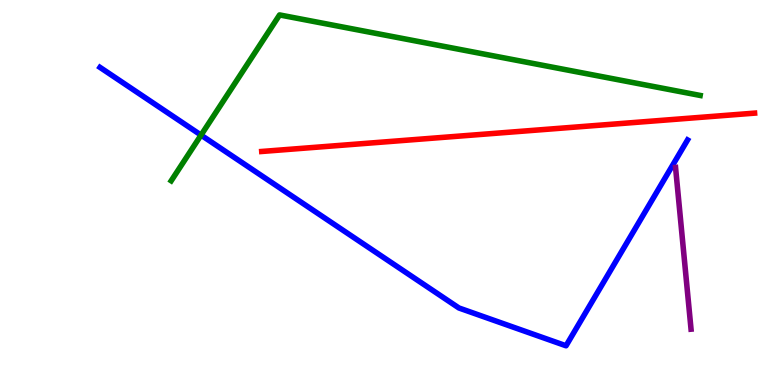[{'lines': ['blue', 'red'], 'intersections': []}, {'lines': ['green', 'red'], 'intersections': []}, {'lines': ['purple', 'red'], 'intersections': []}, {'lines': ['blue', 'green'], 'intersections': [{'x': 2.59, 'y': 6.49}]}, {'lines': ['blue', 'purple'], 'intersections': []}, {'lines': ['green', 'purple'], 'intersections': []}]